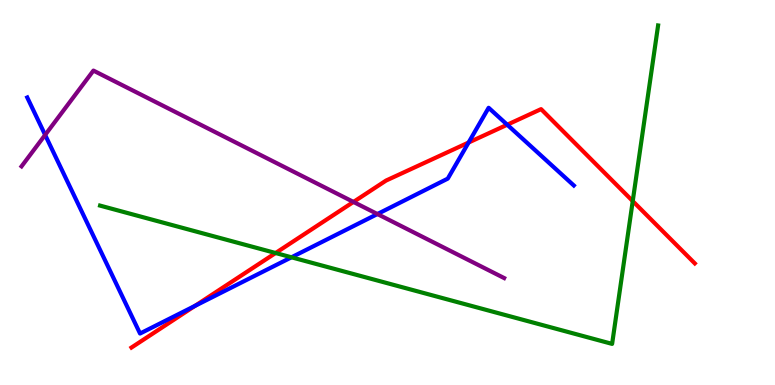[{'lines': ['blue', 'red'], 'intersections': [{'x': 2.52, 'y': 2.06}, {'x': 6.05, 'y': 6.3}, {'x': 6.54, 'y': 6.76}]}, {'lines': ['green', 'red'], 'intersections': [{'x': 3.56, 'y': 3.43}, {'x': 8.16, 'y': 4.78}]}, {'lines': ['purple', 'red'], 'intersections': [{'x': 4.56, 'y': 4.75}]}, {'lines': ['blue', 'green'], 'intersections': [{'x': 3.76, 'y': 3.32}]}, {'lines': ['blue', 'purple'], 'intersections': [{'x': 0.582, 'y': 6.5}, {'x': 4.87, 'y': 4.44}]}, {'lines': ['green', 'purple'], 'intersections': []}]